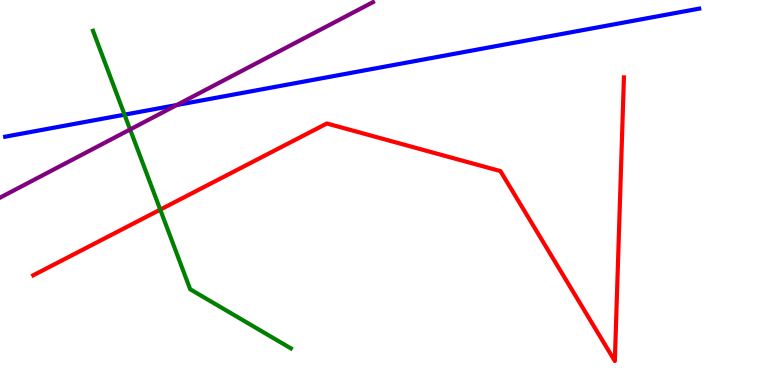[{'lines': ['blue', 'red'], 'intersections': []}, {'lines': ['green', 'red'], 'intersections': [{'x': 2.07, 'y': 4.55}]}, {'lines': ['purple', 'red'], 'intersections': []}, {'lines': ['blue', 'green'], 'intersections': [{'x': 1.61, 'y': 7.02}]}, {'lines': ['blue', 'purple'], 'intersections': [{'x': 2.28, 'y': 7.27}]}, {'lines': ['green', 'purple'], 'intersections': [{'x': 1.68, 'y': 6.64}]}]